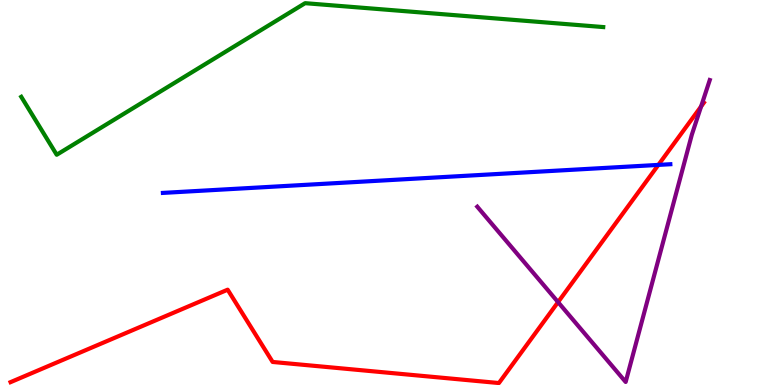[{'lines': ['blue', 'red'], 'intersections': [{'x': 8.5, 'y': 5.72}]}, {'lines': ['green', 'red'], 'intersections': []}, {'lines': ['purple', 'red'], 'intersections': [{'x': 7.2, 'y': 2.15}, {'x': 9.05, 'y': 7.23}]}, {'lines': ['blue', 'green'], 'intersections': []}, {'lines': ['blue', 'purple'], 'intersections': []}, {'lines': ['green', 'purple'], 'intersections': []}]